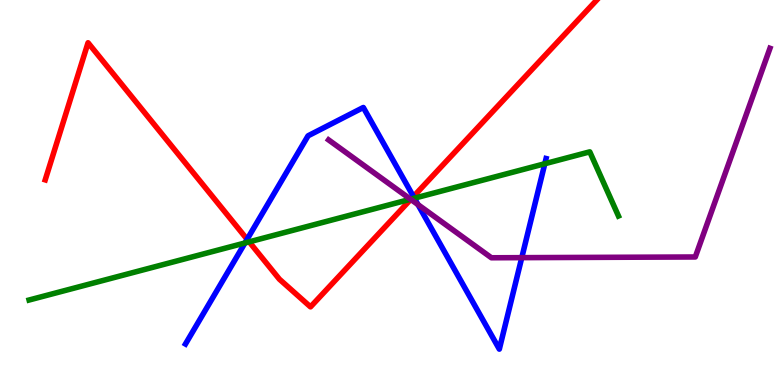[{'lines': ['blue', 'red'], 'intersections': [{'x': 3.19, 'y': 3.78}, {'x': 5.33, 'y': 4.9}]}, {'lines': ['green', 'red'], 'intersections': [{'x': 3.22, 'y': 3.72}, {'x': 5.3, 'y': 4.83}]}, {'lines': ['purple', 'red'], 'intersections': [{'x': 5.3, 'y': 4.82}]}, {'lines': ['blue', 'green'], 'intersections': [{'x': 3.16, 'y': 3.69}, {'x': 5.35, 'y': 4.85}, {'x': 7.03, 'y': 5.75}]}, {'lines': ['blue', 'purple'], 'intersections': [{'x': 5.39, 'y': 4.68}, {'x': 6.73, 'y': 3.31}]}, {'lines': ['green', 'purple'], 'intersections': [{'x': 5.3, 'y': 4.83}]}]